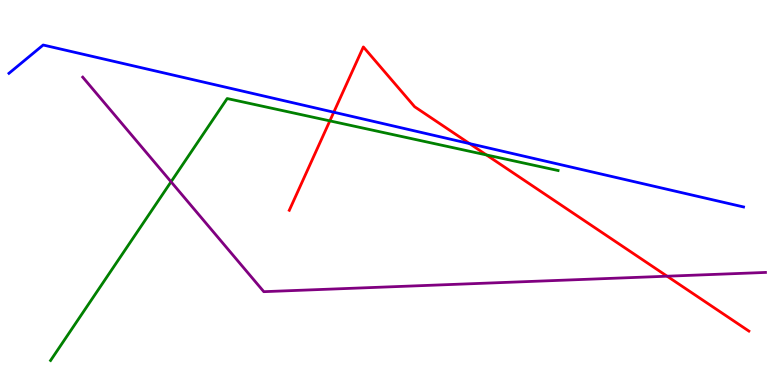[{'lines': ['blue', 'red'], 'intersections': [{'x': 4.31, 'y': 7.09}, {'x': 6.06, 'y': 6.27}]}, {'lines': ['green', 'red'], 'intersections': [{'x': 4.26, 'y': 6.86}, {'x': 6.28, 'y': 5.98}]}, {'lines': ['purple', 'red'], 'intersections': [{'x': 8.61, 'y': 2.83}]}, {'lines': ['blue', 'green'], 'intersections': []}, {'lines': ['blue', 'purple'], 'intersections': []}, {'lines': ['green', 'purple'], 'intersections': [{'x': 2.21, 'y': 5.28}]}]